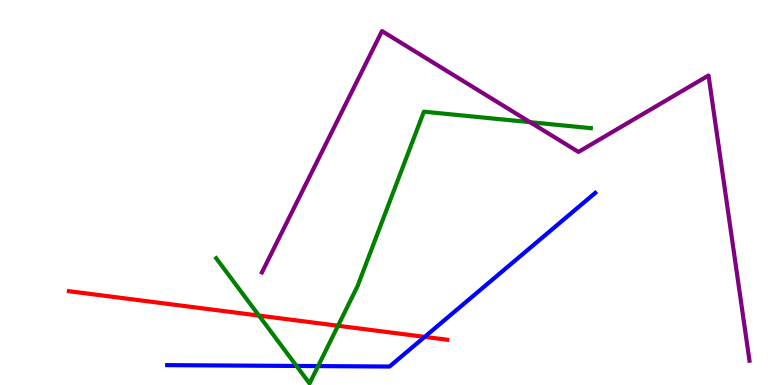[{'lines': ['blue', 'red'], 'intersections': [{'x': 5.48, 'y': 1.25}]}, {'lines': ['green', 'red'], 'intersections': [{'x': 3.34, 'y': 1.8}, {'x': 4.36, 'y': 1.54}]}, {'lines': ['purple', 'red'], 'intersections': []}, {'lines': ['blue', 'green'], 'intersections': [{'x': 3.83, 'y': 0.495}, {'x': 4.1, 'y': 0.491}]}, {'lines': ['blue', 'purple'], 'intersections': []}, {'lines': ['green', 'purple'], 'intersections': [{'x': 6.84, 'y': 6.83}]}]